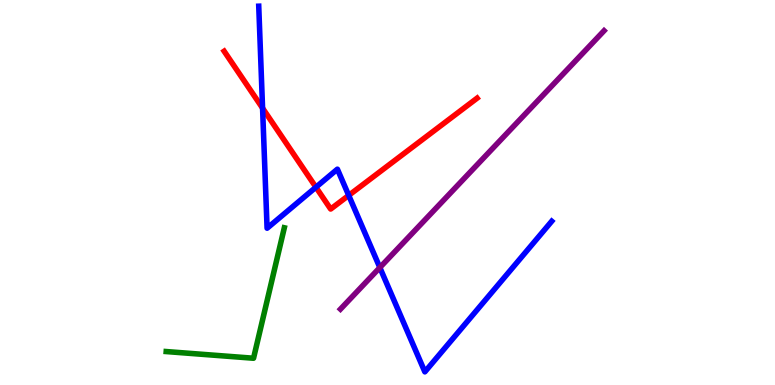[{'lines': ['blue', 'red'], 'intersections': [{'x': 3.39, 'y': 7.19}, {'x': 4.08, 'y': 5.14}, {'x': 4.5, 'y': 4.93}]}, {'lines': ['green', 'red'], 'intersections': []}, {'lines': ['purple', 'red'], 'intersections': []}, {'lines': ['blue', 'green'], 'intersections': []}, {'lines': ['blue', 'purple'], 'intersections': [{'x': 4.9, 'y': 3.05}]}, {'lines': ['green', 'purple'], 'intersections': []}]